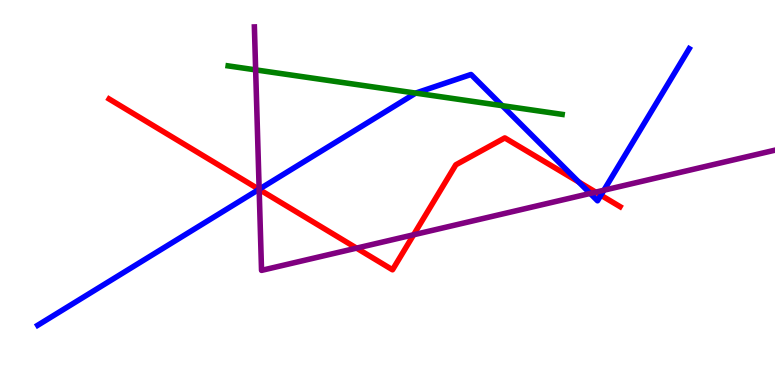[{'lines': ['blue', 'red'], 'intersections': [{'x': 3.34, 'y': 5.08}, {'x': 7.47, 'y': 5.27}, {'x': 7.75, 'y': 4.93}]}, {'lines': ['green', 'red'], 'intersections': []}, {'lines': ['purple', 'red'], 'intersections': [{'x': 3.34, 'y': 5.08}, {'x': 4.6, 'y': 3.56}, {'x': 5.34, 'y': 3.9}, {'x': 7.69, 'y': 5.01}]}, {'lines': ['blue', 'green'], 'intersections': [{'x': 5.36, 'y': 7.58}, {'x': 6.48, 'y': 7.26}]}, {'lines': ['blue', 'purple'], 'intersections': [{'x': 3.34, 'y': 5.08}, {'x': 7.62, 'y': 4.98}, {'x': 7.79, 'y': 5.06}]}, {'lines': ['green', 'purple'], 'intersections': [{'x': 3.3, 'y': 8.18}]}]